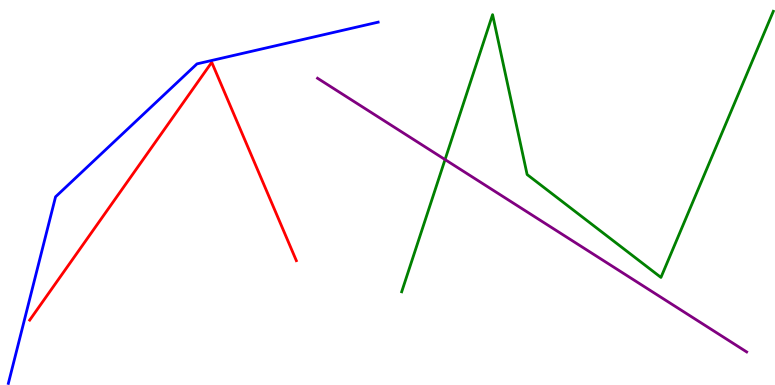[{'lines': ['blue', 'red'], 'intersections': []}, {'lines': ['green', 'red'], 'intersections': []}, {'lines': ['purple', 'red'], 'intersections': []}, {'lines': ['blue', 'green'], 'intersections': []}, {'lines': ['blue', 'purple'], 'intersections': []}, {'lines': ['green', 'purple'], 'intersections': [{'x': 5.74, 'y': 5.86}]}]